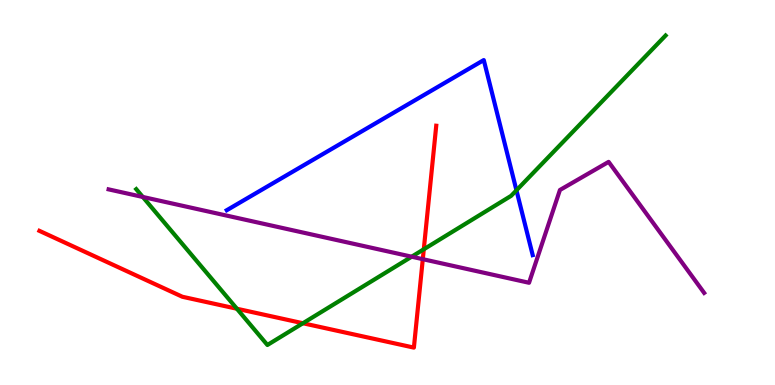[{'lines': ['blue', 'red'], 'intersections': []}, {'lines': ['green', 'red'], 'intersections': [{'x': 3.06, 'y': 1.98}, {'x': 3.91, 'y': 1.6}, {'x': 5.47, 'y': 3.53}]}, {'lines': ['purple', 'red'], 'intersections': [{'x': 5.46, 'y': 3.27}]}, {'lines': ['blue', 'green'], 'intersections': [{'x': 6.66, 'y': 5.06}]}, {'lines': ['blue', 'purple'], 'intersections': []}, {'lines': ['green', 'purple'], 'intersections': [{'x': 1.84, 'y': 4.88}, {'x': 5.31, 'y': 3.33}]}]